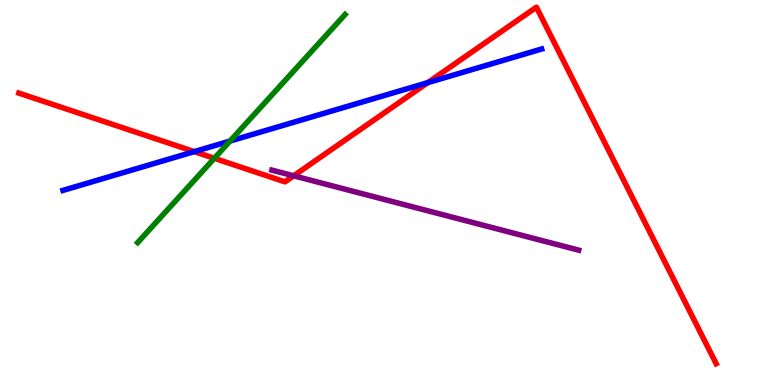[{'lines': ['blue', 'red'], 'intersections': [{'x': 2.51, 'y': 6.06}, {'x': 5.52, 'y': 7.85}]}, {'lines': ['green', 'red'], 'intersections': [{'x': 2.77, 'y': 5.89}]}, {'lines': ['purple', 'red'], 'intersections': [{'x': 3.79, 'y': 5.43}]}, {'lines': ['blue', 'green'], 'intersections': [{'x': 2.97, 'y': 6.34}]}, {'lines': ['blue', 'purple'], 'intersections': []}, {'lines': ['green', 'purple'], 'intersections': []}]